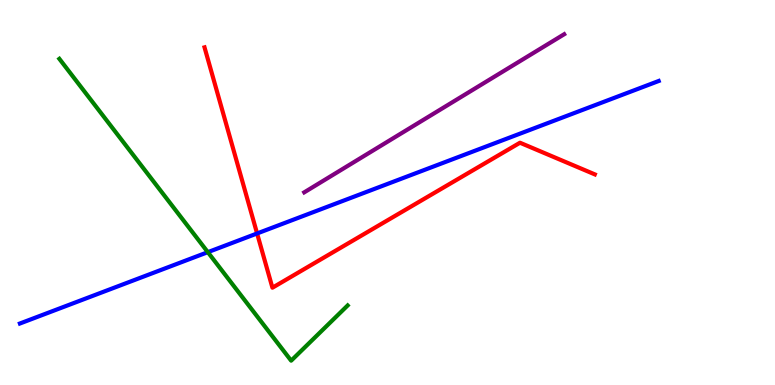[{'lines': ['blue', 'red'], 'intersections': [{'x': 3.32, 'y': 3.94}]}, {'lines': ['green', 'red'], 'intersections': []}, {'lines': ['purple', 'red'], 'intersections': []}, {'lines': ['blue', 'green'], 'intersections': [{'x': 2.68, 'y': 3.45}]}, {'lines': ['blue', 'purple'], 'intersections': []}, {'lines': ['green', 'purple'], 'intersections': []}]